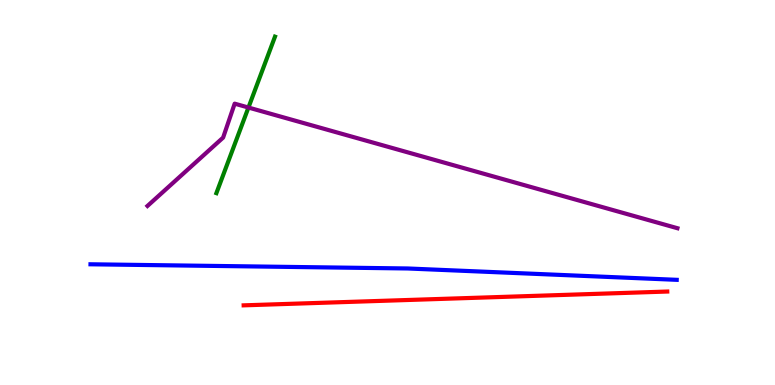[{'lines': ['blue', 'red'], 'intersections': []}, {'lines': ['green', 'red'], 'intersections': []}, {'lines': ['purple', 'red'], 'intersections': []}, {'lines': ['blue', 'green'], 'intersections': []}, {'lines': ['blue', 'purple'], 'intersections': []}, {'lines': ['green', 'purple'], 'intersections': [{'x': 3.21, 'y': 7.21}]}]